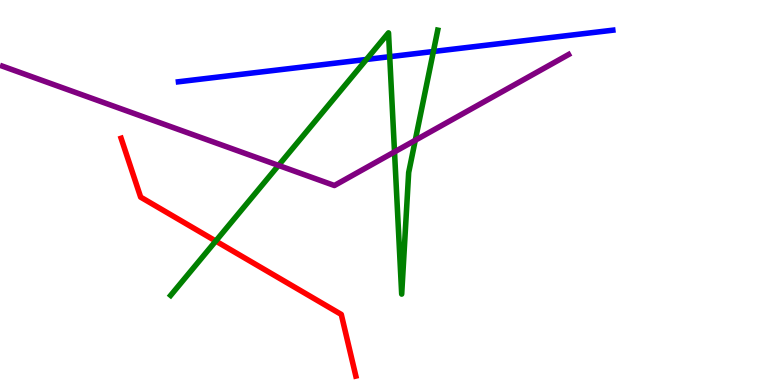[{'lines': ['blue', 'red'], 'intersections': []}, {'lines': ['green', 'red'], 'intersections': [{'x': 2.78, 'y': 3.74}]}, {'lines': ['purple', 'red'], 'intersections': []}, {'lines': ['blue', 'green'], 'intersections': [{'x': 4.73, 'y': 8.46}, {'x': 5.03, 'y': 8.53}, {'x': 5.59, 'y': 8.66}]}, {'lines': ['blue', 'purple'], 'intersections': []}, {'lines': ['green', 'purple'], 'intersections': [{'x': 3.59, 'y': 5.7}, {'x': 5.09, 'y': 6.06}, {'x': 5.36, 'y': 6.36}]}]